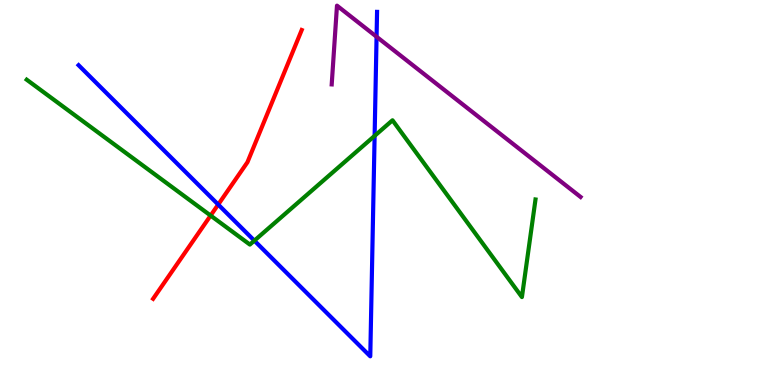[{'lines': ['blue', 'red'], 'intersections': [{'x': 2.82, 'y': 4.69}]}, {'lines': ['green', 'red'], 'intersections': [{'x': 2.72, 'y': 4.4}]}, {'lines': ['purple', 'red'], 'intersections': []}, {'lines': ['blue', 'green'], 'intersections': [{'x': 3.28, 'y': 3.75}, {'x': 4.83, 'y': 6.47}]}, {'lines': ['blue', 'purple'], 'intersections': [{'x': 4.86, 'y': 9.05}]}, {'lines': ['green', 'purple'], 'intersections': []}]